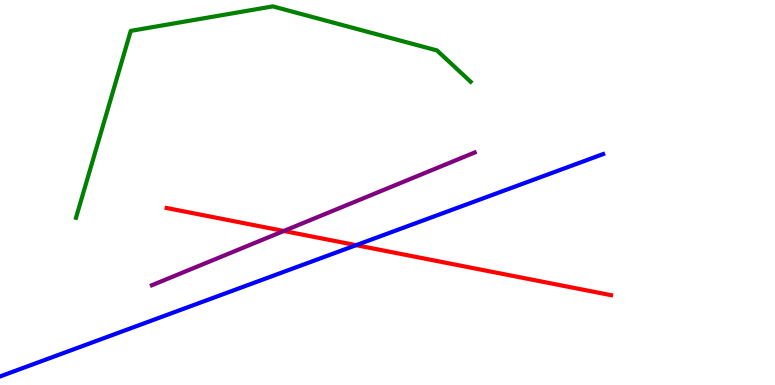[{'lines': ['blue', 'red'], 'intersections': [{'x': 4.6, 'y': 3.63}]}, {'lines': ['green', 'red'], 'intersections': []}, {'lines': ['purple', 'red'], 'intersections': [{'x': 3.66, 'y': 4.0}]}, {'lines': ['blue', 'green'], 'intersections': []}, {'lines': ['blue', 'purple'], 'intersections': []}, {'lines': ['green', 'purple'], 'intersections': []}]